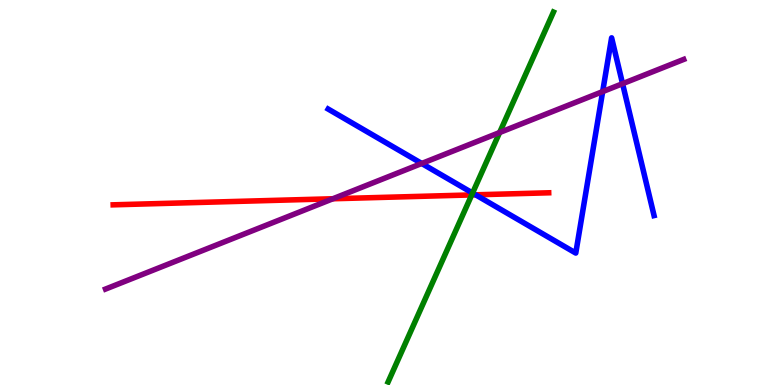[{'lines': ['blue', 'red'], 'intersections': [{'x': 6.14, 'y': 4.94}]}, {'lines': ['green', 'red'], 'intersections': [{'x': 6.09, 'y': 4.94}]}, {'lines': ['purple', 'red'], 'intersections': [{'x': 4.3, 'y': 4.84}]}, {'lines': ['blue', 'green'], 'intersections': [{'x': 6.1, 'y': 4.99}]}, {'lines': ['blue', 'purple'], 'intersections': [{'x': 5.44, 'y': 5.75}, {'x': 7.78, 'y': 7.62}, {'x': 8.03, 'y': 7.83}]}, {'lines': ['green', 'purple'], 'intersections': [{'x': 6.45, 'y': 6.56}]}]